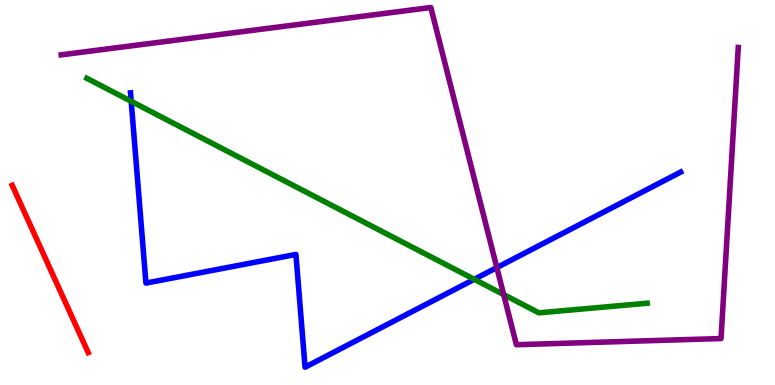[{'lines': ['blue', 'red'], 'intersections': []}, {'lines': ['green', 'red'], 'intersections': []}, {'lines': ['purple', 'red'], 'intersections': []}, {'lines': ['blue', 'green'], 'intersections': [{'x': 1.69, 'y': 7.37}, {'x': 6.12, 'y': 2.75}]}, {'lines': ['blue', 'purple'], 'intersections': [{'x': 6.41, 'y': 3.05}]}, {'lines': ['green', 'purple'], 'intersections': [{'x': 6.5, 'y': 2.35}]}]